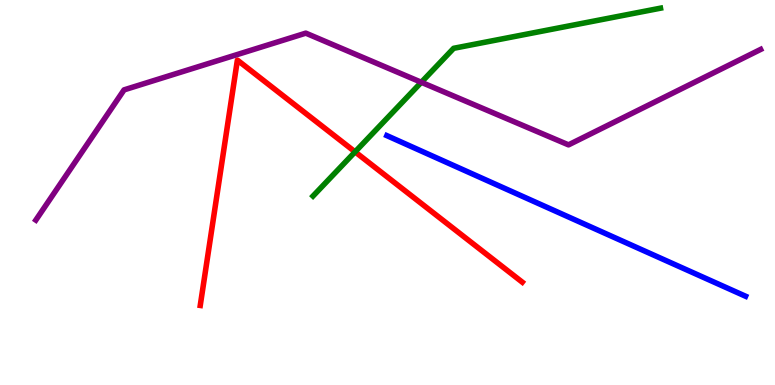[{'lines': ['blue', 'red'], 'intersections': []}, {'lines': ['green', 'red'], 'intersections': [{'x': 4.58, 'y': 6.06}]}, {'lines': ['purple', 'red'], 'intersections': []}, {'lines': ['blue', 'green'], 'intersections': []}, {'lines': ['blue', 'purple'], 'intersections': []}, {'lines': ['green', 'purple'], 'intersections': [{'x': 5.44, 'y': 7.86}]}]